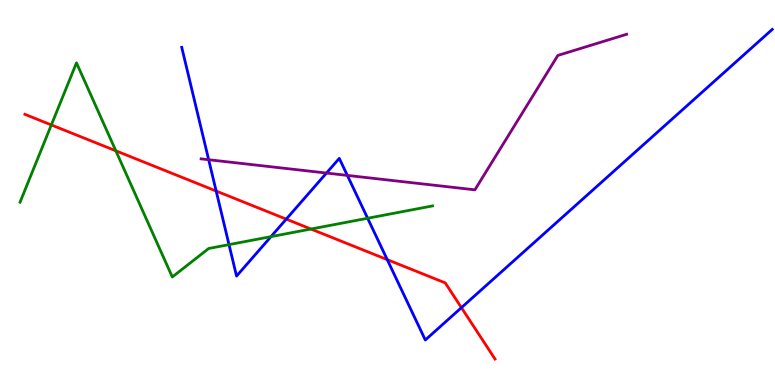[{'lines': ['blue', 'red'], 'intersections': [{'x': 2.79, 'y': 5.04}, {'x': 3.69, 'y': 4.31}, {'x': 5.0, 'y': 3.26}, {'x': 5.95, 'y': 2.01}]}, {'lines': ['green', 'red'], 'intersections': [{'x': 0.662, 'y': 6.75}, {'x': 1.49, 'y': 6.08}, {'x': 4.01, 'y': 4.05}]}, {'lines': ['purple', 'red'], 'intersections': []}, {'lines': ['blue', 'green'], 'intersections': [{'x': 2.96, 'y': 3.65}, {'x': 3.5, 'y': 3.85}, {'x': 4.74, 'y': 4.33}]}, {'lines': ['blue', 'purple'], 'intersections': [{'x': 2.69, 'y': 5.85}, {'x': 4.21, 'y': 5.51}, {'x': 4.48, 'y': 5.44}]}, {'lines': ['green', 'purple'], 'intersections': []}]